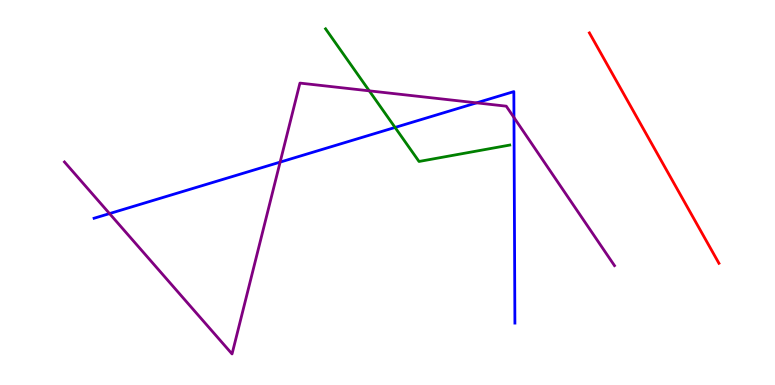[{'lines': ['blue', 'red'], 'intersections': []}, {'lines': ['green', 'red'], 'intersections': []}, {'lines': ['purple', 'red'], 'intersections': []}, {'lines': ['blue', 'green'], 'intersections': [{'x': 5.1, 'y': 6.69}]}, {'lines': ['blue', 'purple'], 'intersections': [{'x': 1.41, 'y': 4.45}, {'x': 3.61, 'y': 5.79}, {'x': 6.15, 'y': 7.33}, {'x': 6.63, 'y': 6.95}]}, {'lines': ['green', 'purple'], 'intersections': [{'x': 4.76, 'y': 7.64}]}]